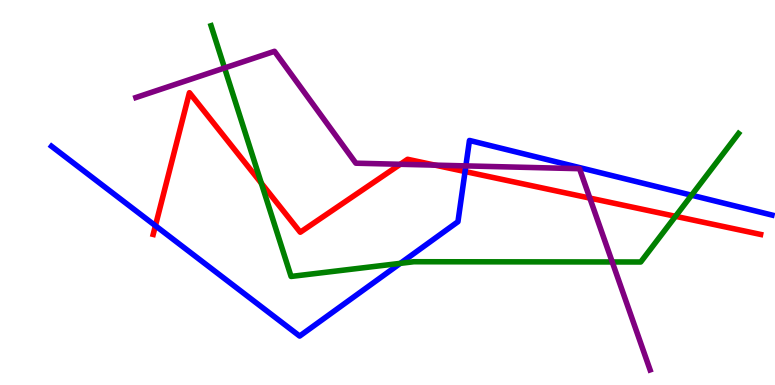[{'lines': ['blue', 'red'], 'intersections': [{'x': 2.01, 'y': 4.14}, {'x': 6.0, 'y': 5.54}]}, {'lines': ['green', 'red'], 'intersections': [{'x': 3.37, 'y': 5.24}, {'x': 8.72, 'y': 4.38}]}, {'lines': ['purple', 'red'], 'intersections': [{'x': 5.16, 'y': 5.73}, {'x': 5.61, 'y': 5.71}, {'x': 7.61, 'y': 4.85}]}, {'lines': ['blue', 'green'], 'intersections': [{'x': 5.17, 'y': 3.16}, {'x': 8.92, 'y': 4.93}]}, {'lines': ['blue', 'purple'], 'intersections': [{'x': 6.01, 'y': 5.69}]}, {'lines': ['green', 'purple'], 'intersections': [{'x': 2.9, 'y': 8.23}, {'x': 7.9, 'y': 3.2}]}]